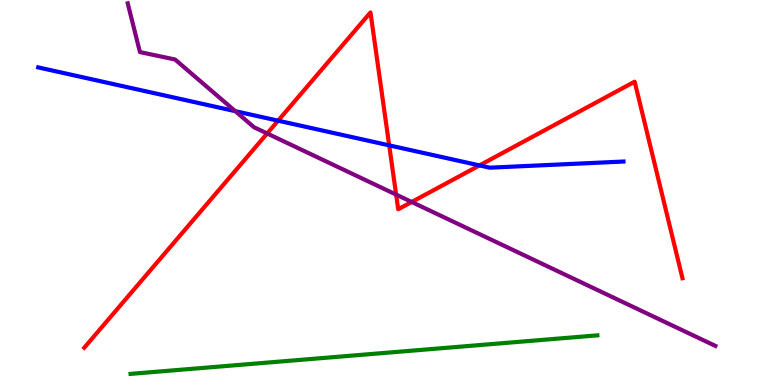[{'lines': ['blue', 'red'], 'intersections': [{'x': 3.59, 'y': 6.87}, {'x': 5.02, 'y': 6.22}, {'x': 6.19, 'y': 5.7}]}, {'lines': ['green', 'red'], 'intersections': []}, {'lines': ['purple', 'red'], 'intersections': [{'x': 3.45, 'y': 6.53}, {'x': 5.11, 'y': 4.95}, {'x': 5.31, 'y': 4.75}]}, {'lines': ['blue', 'green'], 'intersections': []}, {'lines': ['blue', 'purple'], 'intersections': [{'x': 3.04, 'y': 7.11}]}, {'lines': ['green', 'purple'], 'intersections': []}]